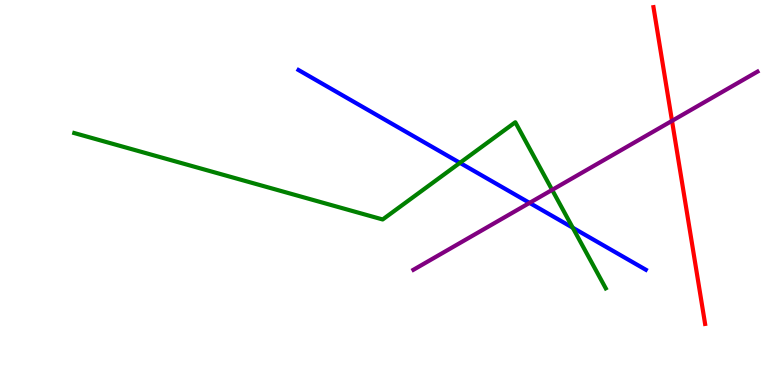[{'lines': ['blue', 'red'], 'intersections': []}, {'lines': ['green', 'red'], 'intersections': []}, {'lines': ['purple', 'red'], 'intersections': [{'x': 8.67, 'y': 6.86}]}, {'lines': ['blue', 'green'], 'intersections': [{'x': 5.93, 'y': 5.77}, {'x': 7.39, 'y': 4.09}]}, {'lines': ['blue', 'purple'], 'intersections': [{'x': 6.83, 'y': 4.73}]}, {'lines': ['green', 'purple'], 'intersections': [{'x': 7.12, 'y': 5.07}]}]